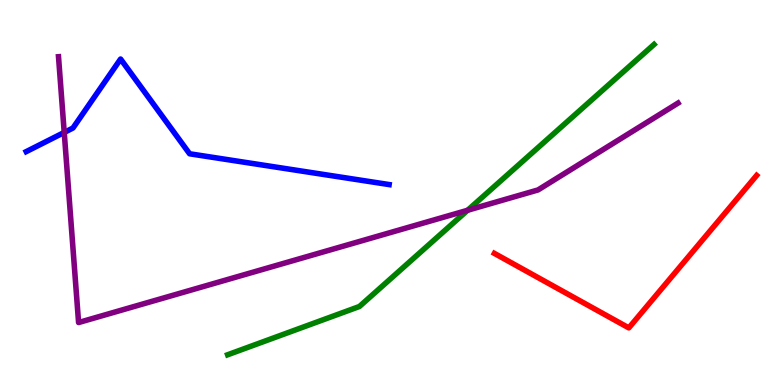[{'lines': ['blue', 'red'], 'intersections': []}, {'lines': ['green', 'red'], 'intersections': []}, {'lines': ['purple', 'red'], 'intersections': []}, {'lines': ['blue', 'green'], 'intersections': []}, {'lines': ['blue', 'purple'], 'intersections': [{'x': 0.829, 'y': 6.56}]}, {'lines': ['green', 'purple'], 'intersections': [{'x': 6.03, 'y': 4.54}]}]